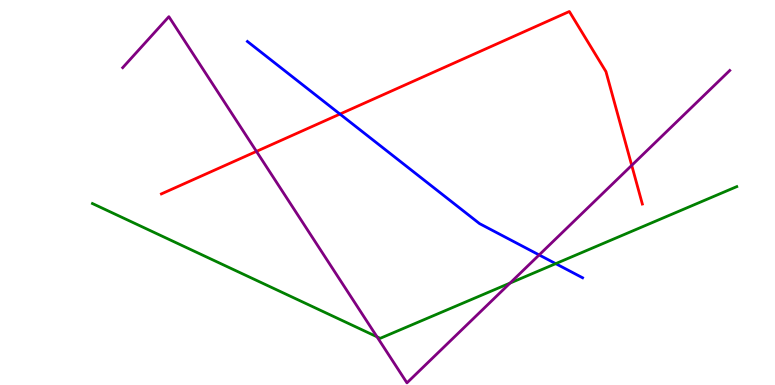[{'lines': ['blue', 'red'], 'intersections': [{'x': 4.39, 'y': 7.04}]}, {'lines': ['green', 'red'], 'intersections': []}, {'lines': ['purple', 'red'], 'intersections': [{'x': 3.31, 'y': 6.07}, {'x': 8.15, 'y': 5.7}]}, {'lines': ['blue', 'green'], 'intersections': [{'x': 7.17, 'y': 3.15}]}, {'lines': ['blue', 'purple'], 'intersections': [{'x': 6.96, 'y': 3.38}]}, {'lines': ['green', 'purple'], 'intersections': [{'x': 4.86, 'y': 1.25}, {'x': 6.58, 'y': 2.65}]}]